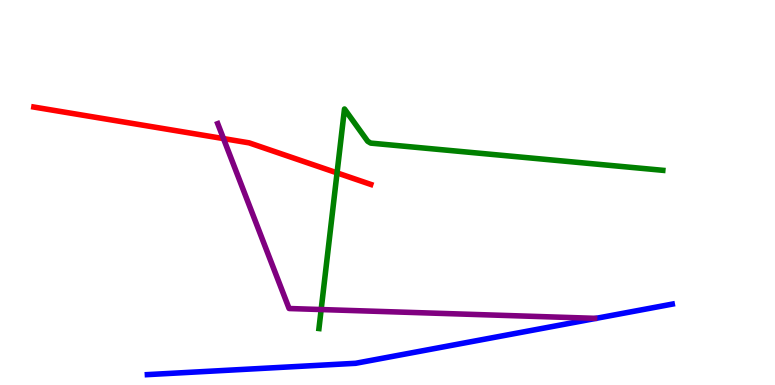[{'lines': ['blue', 'red'], 'intersections': []}, {'lines': ['green', 'red'], 'intersections': [{'x': 4.35, 'y': 5.51}]}, {'lines': ['purple', 'red'], 'intersections': [{'x': 2.88, 'y': 6.4}]}, {'lines': ['blue', 'green'], 'intersections': []}, {'lines': ['blue', 'purple'], 'intersections': []}, {'lines': ['green', 'purple'], 'intersections': [{'x': 4.14, 'y': 1.96}]}]